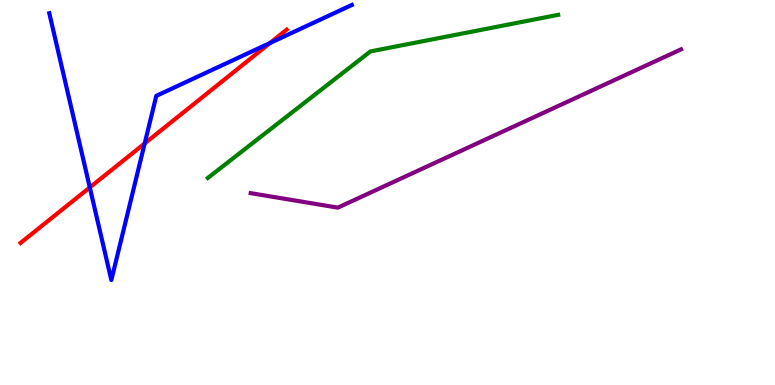[{'lines': ['blue', 'red'], 'intersections': [{'x': 1.16, 'y': 5.13}, {'x': 1.87, 'y': 6.27}, {'x': 3.48, 'y': 8.88}]}, {'lines': ['green', 'red'], 'intersections': []}, {'lines': ['purple', 'red'], 'intersections': []}, {'lines': ['blue', 'green'], 'intersections': []}, {'lines': ['blue', 'purple'], 'intersections': []}, {'lines': ['green', 'purple'], 'intersections': []}]